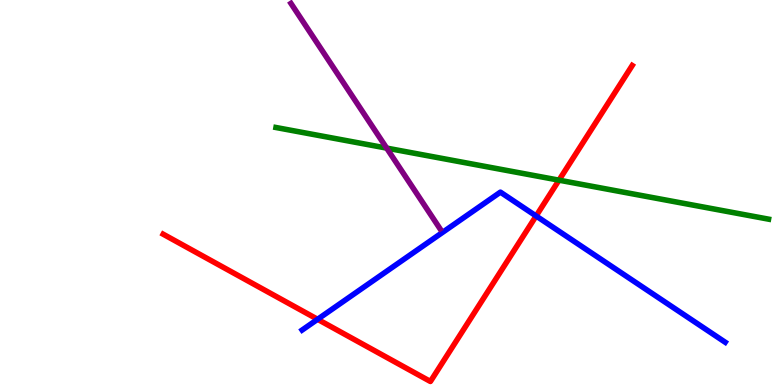[{'lines': ['blue', 'red'], 'intersections': [{'x': 4.1, 'y': 1.71}, {'x': 6.92, 'y': 4.39}]}, {'lines': ['green', 'red'], 'intersections': [{'x': 7.21, 'y': 5.32}]}, {'lines': ['purple', 'red'], 'intersections': []}, {'lines': ['blue', 'green'], 'intersections': []}, {'lines': ['blue', 'purple'], 'intersections': []}, {'lines': ['green', 'purple'], 'intersections': [{'x': 4.99, 'y': 6.15}]}]